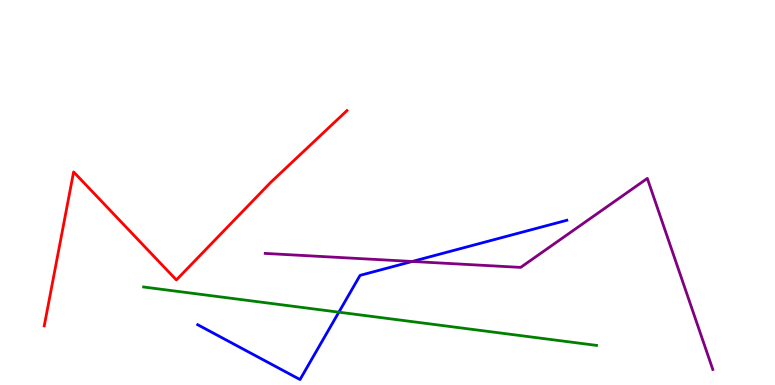[{'lines': ['blue', 'red'], 'intersections': []}, {'lines': ['green', 'red'], 'intersections': []}, {'lines': ['purple', 'red'], 'intersections': []}, {'lines': ['blue', 'green'], 'intersections': [{'x': 4.37, 'y': 1.89}]}, {'lines': ['blue', 'purple'], 'intersections': [{'x': 5.32, 'y': 3.21}]}, {'lines': ['green', 'purple'], 'intersections': []}]